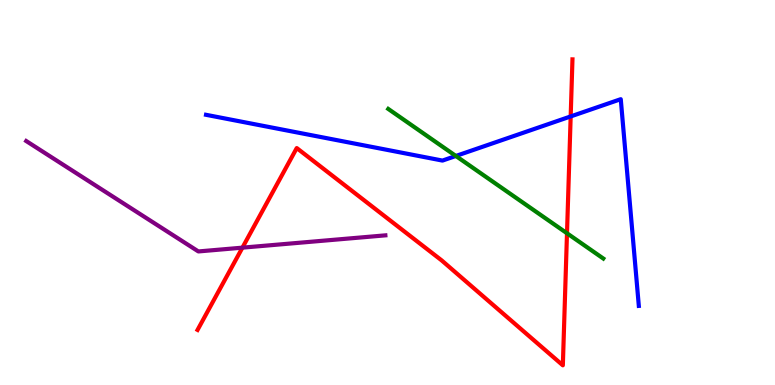[{'lines': ['blue', 'red'], 'intersections': [{'x': 7.36, 'y': 6.98}]}, {'lines': ['green', 'red'], 'intersections': [{'x': 7.32, 'y': 3.94}]}, {'lines': ['purple', 'red'], 'intersections': [{'x': 3.13, 'y': 3.57}]}, {'lines': ['blue', 'green'], 'intersections': [{'x': 5.88, 'y': 5.95}]}, {'lines': ['blue', 'purple'], 'intersections': []}, {'lines': ['green', 'purple'], 'intersections': []}]